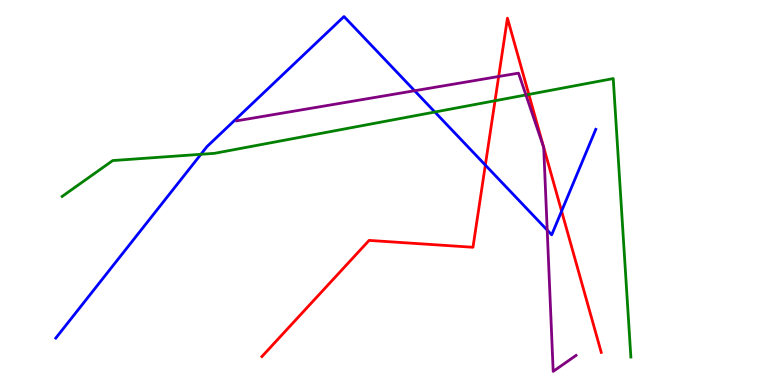[{'lines': ['blue', 'red'], 'intersections': [{'x': 6.26, 'y': 5.71}, {'x': 7.25, 'y': 4.52}]}, {'lines': ['green', 'red'], 'intersections': [{'x': 6.39, 'y': 7.38}, {'x': 6.82, 'y': 7.55}]}, {'lines': ['purple', 'red'], 'intersections': [{'x': 6.43, 'y': 8.01}]}, {'lines': ['blue', 'green'], 'intersections': [{'x': 2.59, 'y': 5.99}, {'x': 5.61, 'y': 7.09}]}, {'lines': ['blue', 'purple'], 'intersections': [{'x': 5.35, 'y': 7.64}, {'x': 7.06, 'y': 4.02}]}, {'lines': ['green', 'purple'], 'intersections': [{'x': 6.79, 'y': 7.53}]}]